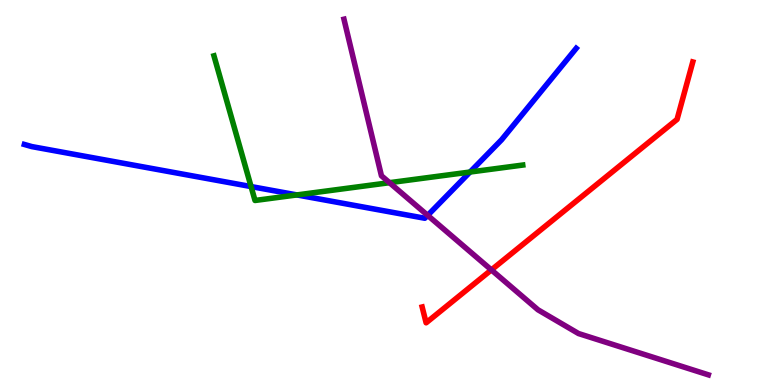[{'lines': ['blue', 'red'], 'intersections': []}, {'lines': ['green', 'red'], 'intersections': []}, {'lines': ['purple', 'red'], 'intersections': [{'x': 6.34, 'y': 2.99}]}, {'lines': ['blue', 'green'], 'intersections': [{'x': 3.24, 'y': 5.15}, {'x': 3.83, 'y': 4.94}, {'x': 6.07, 'y': 5.53}]}, {'lines': ['blue', 'purple'], 'intersections': [{'x': 5.52, 'y': 4.41}]}, {'lines': ['green', 'purple'], 'intersections': [{'x': 5.03, 'y': 5.26}]}]